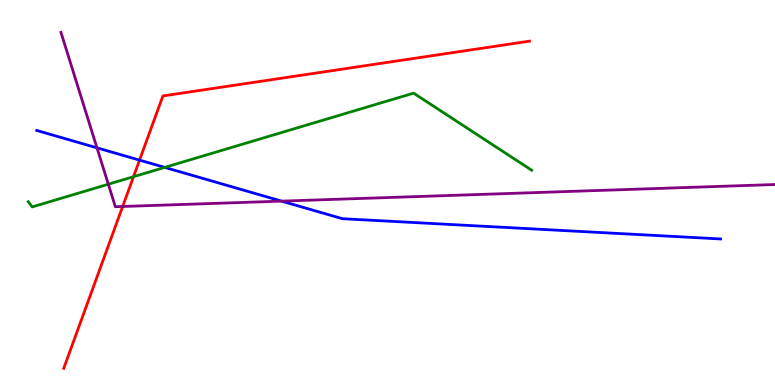[{'lines': ['blue', 'red'], 'intersections': [{'x': 1.8, 'y': 5.84}]}, {'lines': ['green', 'red'], 'intersections': [{'x': 1.72, 'y': 5.41}]}, {'lines': ['purple', 'red'], 'intersections': [{'x': 1.58, 'y': 4.64}]}, {'lines': ['blue', 'green'], 'intersections': [{'x': 2.13, 'y': 5.65}]}, {'lines': ['blue', 'purple'], 'intersections': [{'x': 1.25, 'y': 6.16}, {'x': 3.63, 'y': 4.78}]}, {'lines': ['green', 'purple'], 'intersections': [{'x': 1.4, 'y': 5.22}]}]